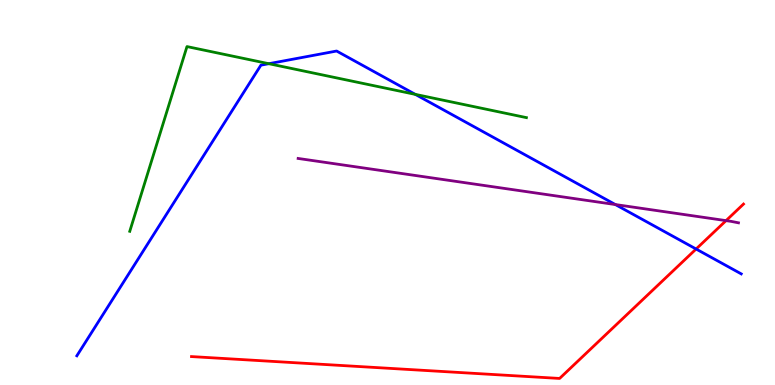[{'lines': ['blue', 'red'], 'intersections': [{'x': 8.98, 'y': 3.53}]}, {'lines': ['green', 'red'], 'intersections': []}, {'lines': ['purple', 'red'], 'intersections': [{'x': 9.37, 'y': 4.27}]}, {'lines': ['blue', 'green'], 'intersections': [{'x': 3.47, 'y': 8.35}, {'x': 5.36, 'y': 7.55}]}, {'lines': ['blue', 'purple'], 'intersections': [{'x': 7.94, 'y': 4.69}]}, {'lines': ['green', 'purple'], 'intersections': []}]